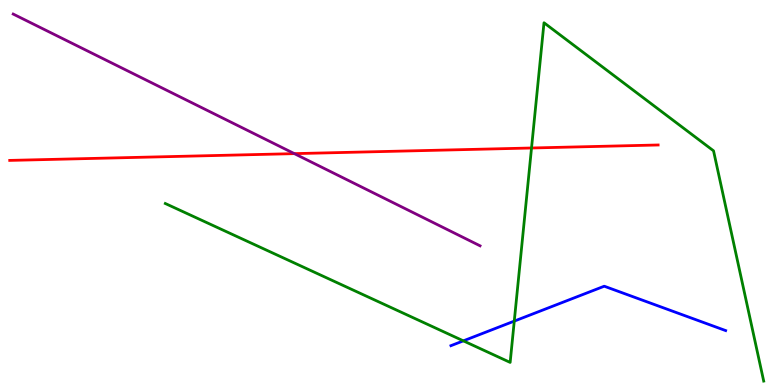[{'lines': ['blue', 'red'], 'intersections': []}, {'lines': ['green', 'red'], 'intersections': [{'x': 6.86, 'y': 6.16}]}, {'lines': ['purple', 'red'], 'intersections': [{'x': 3.8, 'y': 6.01}]}, {'lines': ['blue', 'green'], 'intersections': [{'x': 5.98, 'y': 1.15}, {'x': 6.64, 'y': 1.66}]}, {'lines': ['blue', 'purple'], 'intersections': []}, {'lines': ['green', 'purple'], 'intersections': []}]